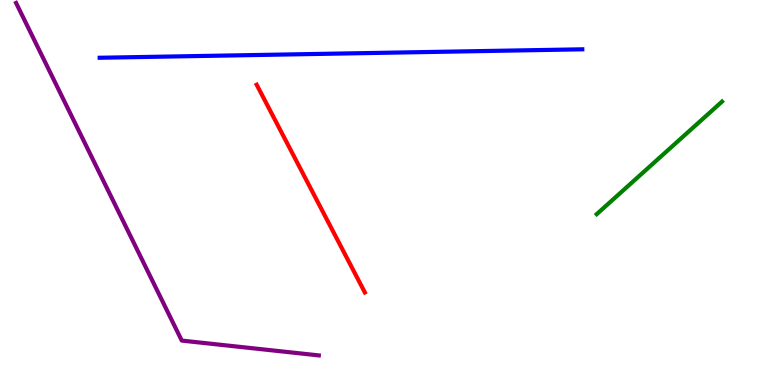[{'lines': ['blue', 'red'], 'intersections': []}, {'lines': ['green', 'red'], 'intersections': []}, {'lines': ['purple', 'red'], 'intersections': []}, {'lines': ['blue', 'green'], 'intersections': []}, {'lines': ['blue', 'purple'], 'intersections': []}, {'lines': ['green', 'purple'], 'intersections': []}]